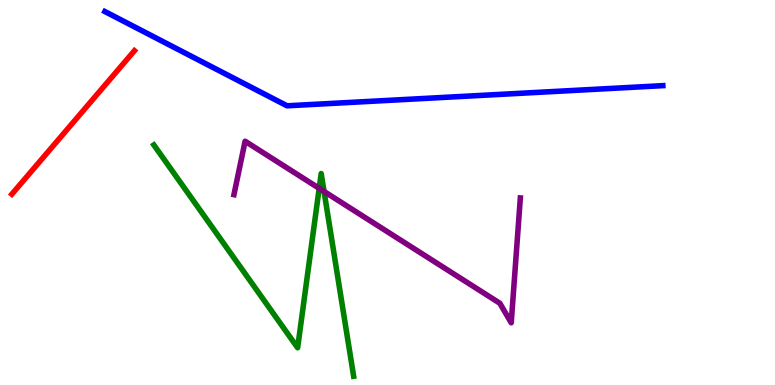[{'lines': ['blue', 'red'], 'intersections': []}, {'lines': ['green', 'red'], 'intersections': []}, {'lines': ['purple', 'red'], 'intersections': []}, {'lines': ['blue', 'green'], 'intersections': []}, {'lines': ['blue', 'purple'], 'intersections': []}, {'lines': ['green', 'purple'], 'intersections': [{'x': 4.12, 'y': 5.11}, {'x': 4.18, 'y': 5.03}]}]